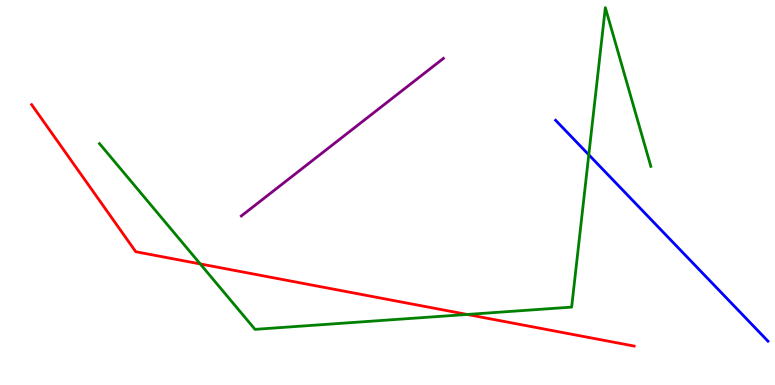[{'lines': ['blue', 'red'], 'intersections': []}, {'lines': ['green', 'red'], 'intersections': [{'x': 2.58, 'y': 3.14}, {'x': 6.03, 'y': 1.83}]}, {'lines': ['purple', 'red'], 'intersections': []}, {'lines': ['blue', 'green'], 'intersections': [{'x': 7.6, 'y': 5.98}]}, {'lines': ['blue', 'purple'], 'intersections': []}, {'lines': ['green', 'purple'], 'intersections': []}]